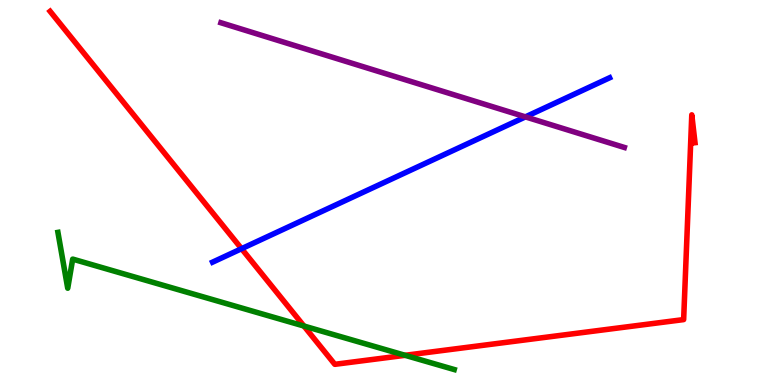[{'lines': ['blue', 'red'], 'intersections': [{'x': 3.12, 'y': 3.54}]}, {'lines': ['green', 'red'], 'intersections': [{'x': 3.92, 'y': 1.53}, {'x': 5.23, 'y': 0.771}]}, {'lines': ['purple', 'red'], 'intersections': []}, {'lines': ['blue', 'green'], 'intersections': []}, {'lines': ['blue', 'purple'], 'intersections': [{'x': 6.78, 'y': 6.96}]}, {'lines': ['green', 'purple'], 'intersections': []}]